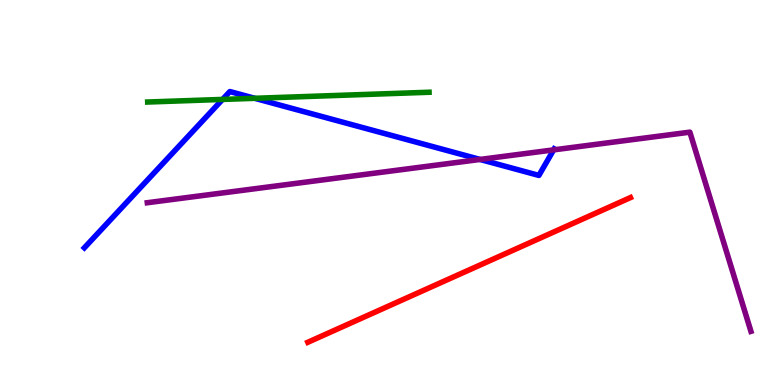[{'lines': ['blue', 'red'], 'intersections': []}, {'lines': ['green', 'red'], 'intersections': []}, {'lines': ['purple', 'red'], 'intersections': []}, {'lines': ['blue', 'green'], 'intersections': [{'x': 2.87, 'y': 7.42}, {'x': 3.29, 'y': 7.45}]}, {'lines': ['blue', 'purple'], 'intersections': [{'x': 6.19, 'y': 5.86}, {'x': 7.14, 'y': 6.11}]}, {'lines': ['green', 'purple'], 'intersections': []}]